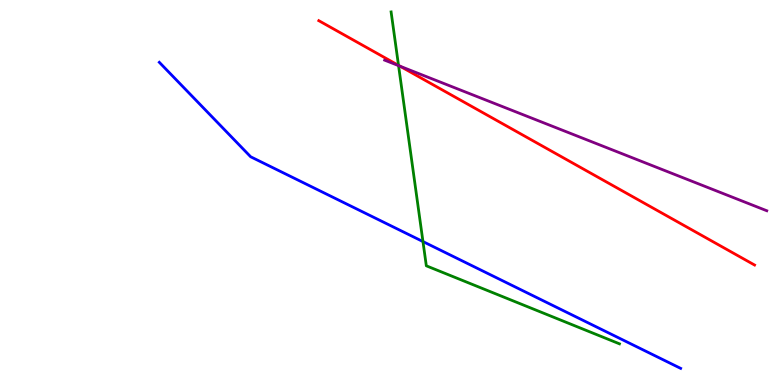[{'lines': ['blue', 'red'], 'intersections': []}, {'lines': ['green', 'red'], 'intersections': [{'x': 5.14, 'y': 8.3}]}, {'lines': ['purple', 'red'], 'intersections': [{'x': 5.16, 'y': 8.28}]}, {'lines': ['blue', 'green'], 'intersections': [{'x': 5.46, 'y': 3.73}]}, {'lines': ['blue', 'purple'], 'intersections': []}, {'lines': ['green', 'purple'], 'intersections': [{'x': 5.14, 'y': 8.3}]}]